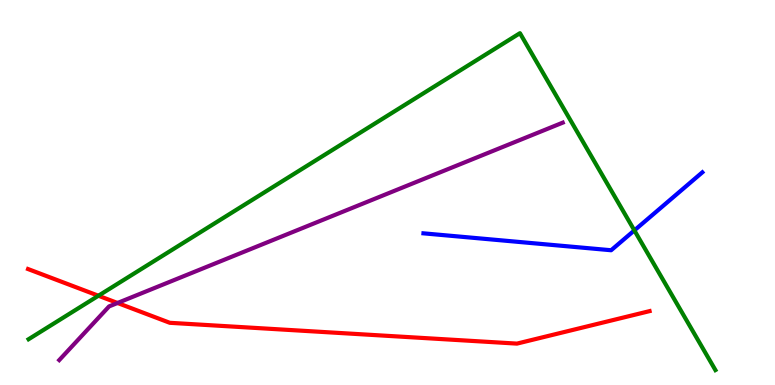[{'lines': ['blue', 'red'], 'intersections': []}, {'lines': ['green', 'red'], 'intersections': [{'x': 1.27, 'y': 2.32}]}, {'lines': ['purple', 'red'], 'intersections': [{'x': 1.52, 'y': 2.13}]}, {'lines': ['blue', 'green'], 'intersections': [{'x': 8.19, 'y': 4.02}]}, {'lines': ['blue', 'purple'], 'intersections': []}, {'lines': ['green', 'purple'], 'intersections': []}]